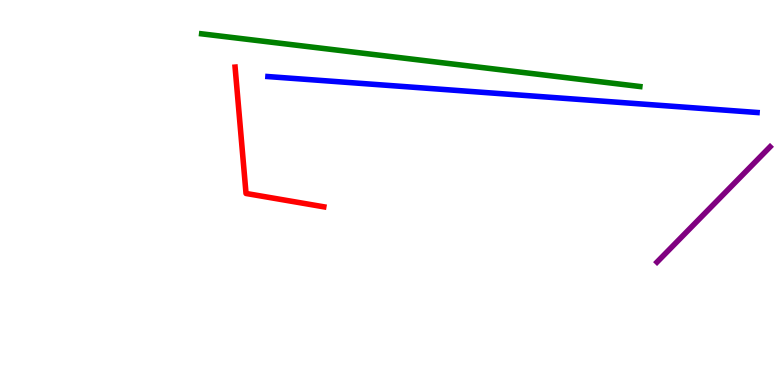[{'lines': ['blue', 'red'], 'intersections': []}, {'lines': ['green', 'red'], 'intersections': []}, {'lines': ['purple', 'red'], 'intersections': []}, {'lines': ['blue', 'green'], 'intersections': []}, {'lines': ['blue', 'purple'], 'intersections': []}, {'lines': ['green', 'purple'], 'intersections': []}]